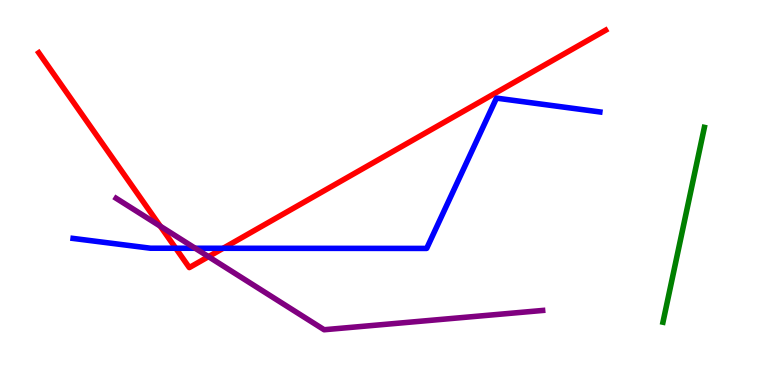[{'lines': ['blue', 'red'], 'intersections': [{'x': 2.27, 'y': 3.55}, {'x': 2.88, 'y': 3.55}]}, {'lines': ['green', 'red'], 'intersections': []}, {'lines': ['purple', 'red'], 'intersections': [{'x': 2.07, 'y': 4.12}, {'x': 2.69, 'y': 3.33}]}, {'lines': ['blue', 'green'], 'intersections': []}, {'lines': ['blue', 'purple'], 'intersections': [{'x': 2.52, 'y': 3.55}]}, {'lines': ['green', 'purple'], 'intersections': []}]